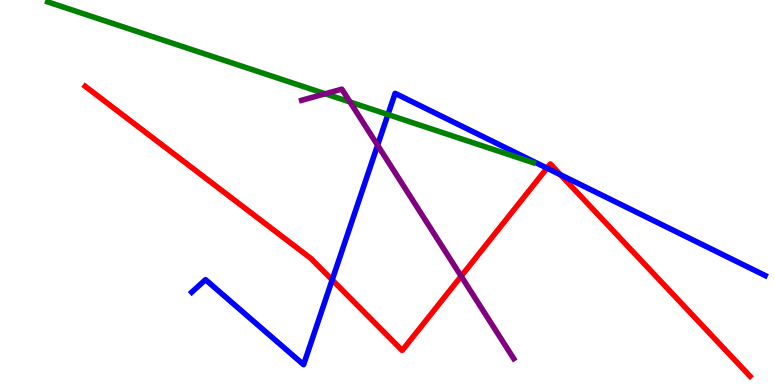[{'lines': ['blue', 'red'], 'intersections': [{'x': 4.29, 'y': 2.73}, {'x': 7.06, 'y': 5.63}, {'x': 7.23, 'y': 5.46}]}, {'lines': ['green', 'red'], 'intersections': []}, {'lines': ['purple', 'red'], 'intersections': [{'x': 5.95, 'y': 2.83}]}, {'lines': ['blue', 'green'], 'intersections': [{'x': 5.01, 'y': 7.02}]}, {'lines': ['blue', 'purple'], 'intersections': [{'x': 4.87, 'y': 6.23}]}, {'lines': ['green', 'purple'], 'intersections': [{'x': 4.2, 'y': 7.56}, {'x': 4.52, 'y': 7.35}]}]